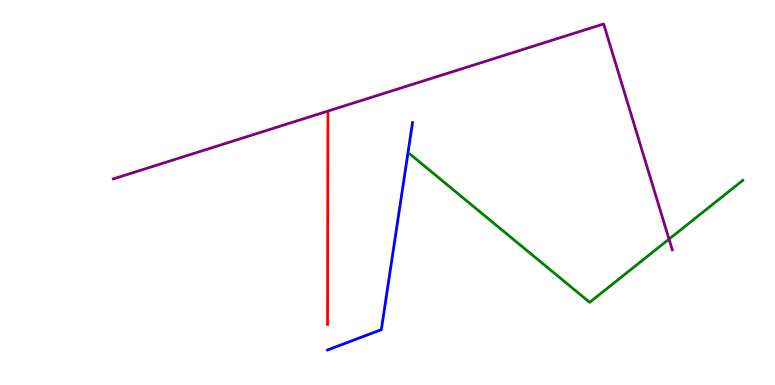[{'lines': ['blue', 'red'], 'intersections': []}, {'lines': ['green', 'red'], 'intersections': []}, {'lines': ['purple', 'red'], 'intersections': []}, {'lines': ['blue', 'green'], 'intersections': []}, {'lines': ['blue', 'purple'], 'intersections': []}, {'lines': ['green', 'purple'], 'intersections': [{'x': 8.63, 'y': 3.79}]}]